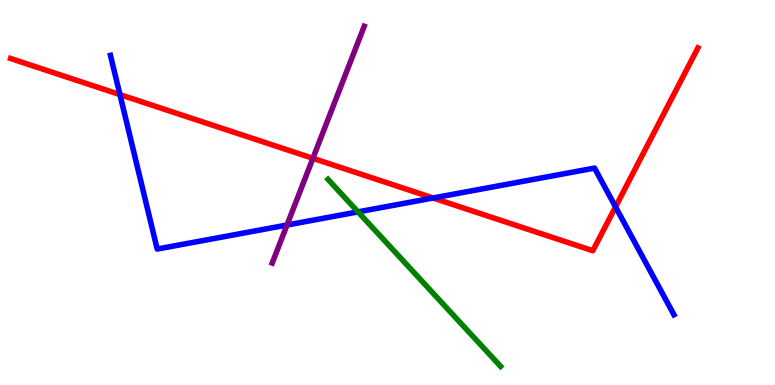[{'lines': ['blue', 'red'], 'intersections': [{'x': 1.55, 'y': 7.54}, {'x': 5.59, 'y': 4.86}, {'x': 7.94, 'y': 4.63}]}, {'lines': ['green', 'red'], 'intersections': []}, {'lines': ['purple', 'red'], 'intersections': [{'x': 4.04, 'y': 5.89}]}, {'lines': ['blue', 'green'], 'intersections': [{'x': 4.62, 'y': 4.5}]}, {'lines': ['blue', 'purple'], 'intersections': [{'x': 3.7, 'y': 4.16}]}, {'lines': ['green', 'purple'], 'intersections': []}]